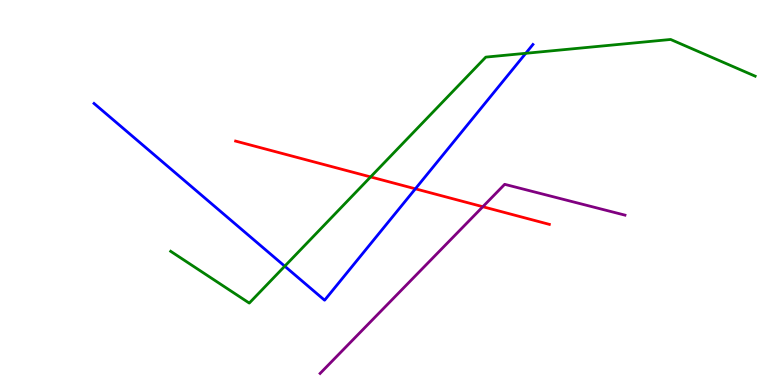[{'lines': ['blue', 'red'], 'intersections': [{'x': 5.36, 'y': 5.1}]}, {'lines': ['green', 'red'], 'intersections': [{'x': 4.78, 'y': 5.4}]}, {'lines': ['purple', 'red'], 'intersections': [{'x': 6.23, 'y': 4.63}]}, {'lines': ['blue', 'green'], 'intersections': [{'x': 3.67, 'y': 3.09}, {'x': 6.78, 'y': 8.62}]}, {'lines': ['blue', 'purple'], 'intersections': []}, {'lines': ['green', 'purple'], 'intersections': []}]